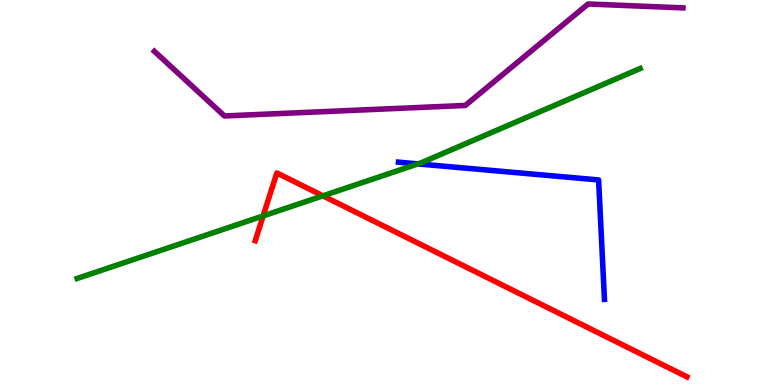[{'lines': ['blue', 'red'], 'intersections': []}, {'lines': ['green', 'red'], 'intersections': [{'x': 3.4, 'y': 4.39}, {'x': 4.17, 'y': 4.91}]}, {'lines': ['purple', 'red'], 'intersections': []}, {'lines': ['blue', 'green'], 'intersections': [{'x': 5.39, 'y': 5.74}]}, {'lines': ['blue', 'purple'], 'intersections': []}, {'lines': ['green', 'purple'], 'intersections': []}]